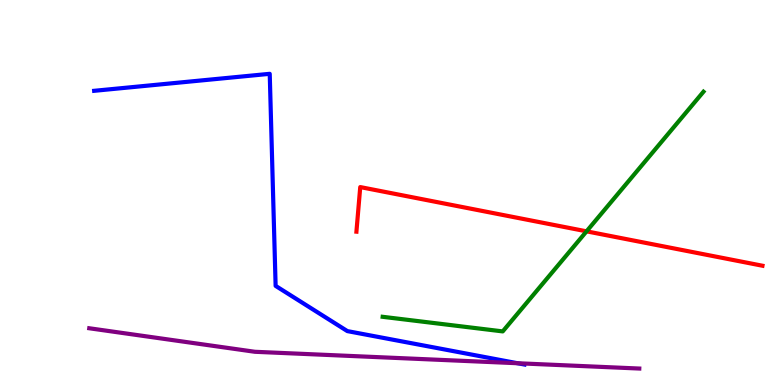[{'lines': ['blue', 'red'], 'intersections': []}, {'lines': ['green', 'red'], 'intersections': [{'x': 7.57, 'y': 3.99}]}, {'lines': ['purple', 'red'], 'intersections': []}, {'lines': ['blue', 'green'], 'intersections': []}, {'lines': ['blue', 'purple'], 'intersections': [{'x': 6.68, 'y': 0.565}]}, {'lines': ['green', 'purple'], 'intersections': []}]